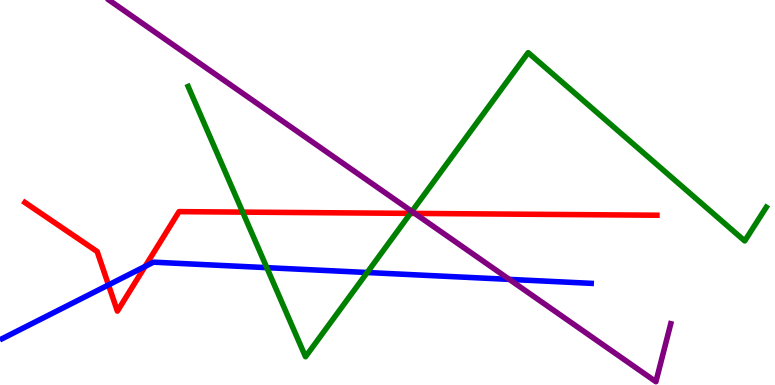[{'lines': ['blue', 'red'], 'intersections': [{'x': 1.4, 'y': 2.6}, {'x': 1.87, 'y': 3.08}]}, {'lines': ['green', 'red'], 'intersections': [{'x': 3.13, 'y': 4.49}, {'x': 5.3, 'y': 4.46}]}, {'lines': ['purple', 'red'], 'intersections': [{'x': 5.35, 'y': 4.46}]}, {'lines': ['blue', 'green'], 'intersections': [{'x': 3.44, 'y': 3.05}, {'x': 4.74, 'y': 2.92}]}, {'lines': ['blue', 'purple'], 'intersections': [{'x': 6.57, 'y': 2.74}]}, {'lines': ['green', 'purple'], 'intersections': [{'x': 5.31, 'y': 4.51}]}]